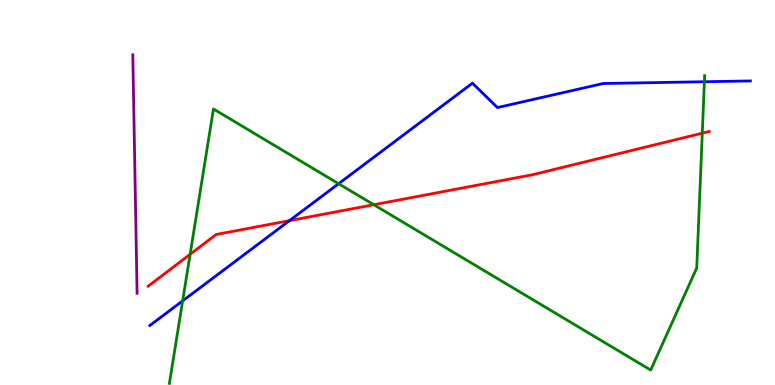[{'lines': ['blue', 'red'], 'intersections': [{'x': 3.73, 'y': 4.27}]}, {'lines': ['green', 'red'], 'intersections': [{'x': 2.45, 'y': 3.4}, {'x': 4.82, 'y': 4.68}, {'x': 9.06, 'y': 6.54}]}, {'lines': ['purple', 'red'], 'intersections': []}, {'lines': ['blue', 'green'], 'intersections': [{'x': 2.36, 'y': 2.19}, {'x': 4.37, 'y': 5.23}, {'x': 9.09, 'y': 7.88}]}, {'lines': ['blue', 'purple'], 'intersections': []}, {'lines': ['green', 'purple'], 'intersections': []}]